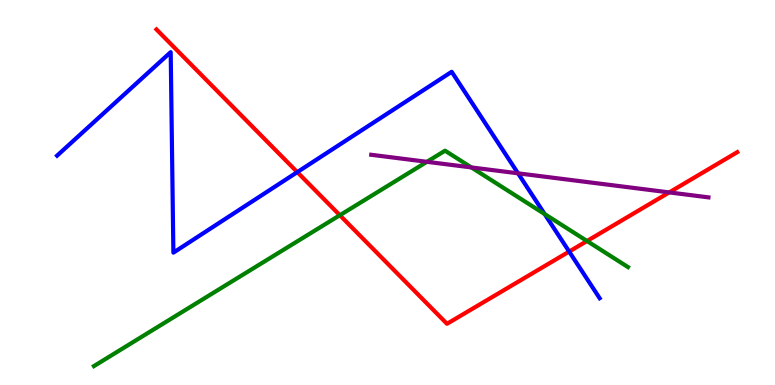[{'lines': ['blue', 'red'], 'intersections': [{'x': 3.84, 'y': 5.53}, {'x': 7.34, 'y': 3.47}]}, {'lines': ['green', 'red'], 'intersections': [{'x': 4.39, 'y': 4.41}, {'x': 7.57, 'y': 3.74}]}, {'lines': ['purple', 'red'], 'intersections': [{'x': 8.64, 'y': 5.0}]}, {'lines': ['blue', 'green'], 'intersections': [{'x': 7.03, 'y': 4.44}]}, {'lines': ['blue', 'purple'], 'intersections': [{'x': 6.68, 'y': 5.5}]}, {'lines': ['green', 'purple'], 'intersections': [{'x': 5.51, 'y': 5.8}, {'x': 6.08, 'y': 5.65}]}]